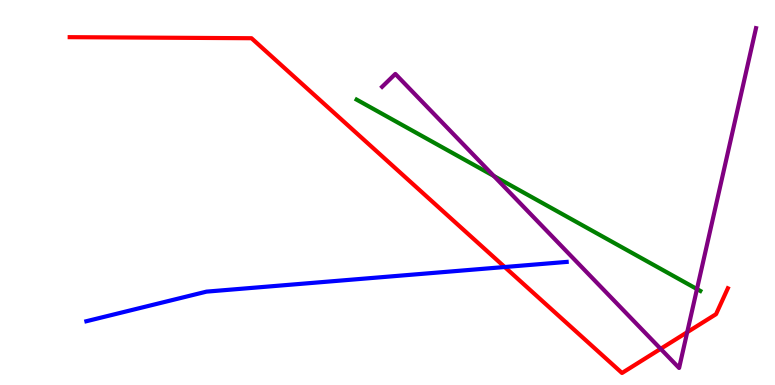[{'lines': ['blue', 'red'], 'intersections': [{'x': 6.51, 'y': 3.06}]}, {'lines': ['green', 'red'], 'intersections': []}, {'lines': ['purple', 'red'], 'intersections': [{'x': 8.52, 'y': 0.939}, {'x': 8.87, 'y': 1.37}]}, {'lines': ['blue', 'green'], 'intersections': []}, {'lines': ['blue', 'purple'], 'intersections': []}, {'lines': ['green', 'purple'], 'intersections': [{'x': 6.37, 'y': 5.43}, {'x': 8.99, 'y': 2.49}]}]